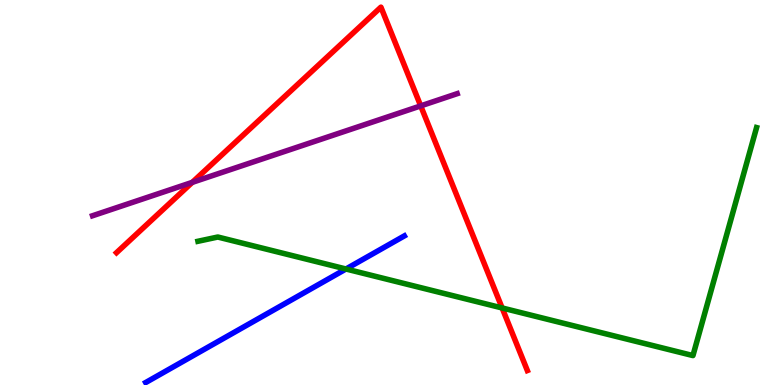[{'lines': ['blue', 'red'], 'intersections': []}, {'lines': ['green', 'red'], 'intersections': [{'x': 6.48, 'y': 2.0}]}, {'lines': ['purple', 'red'], 'intersections': [{'x': 2.48, 'y': 5.26}, {'x': 5.43, 'y': 7.25}]}, {'lines': ['blue', 'green'], 'intersections': [{'x': 4.46, 'y': 3.01}]}, {'lines': ['blue', 'purple'], 'intersections': []}, {'lines': ['green', 'purple'], 'intersections': []}]